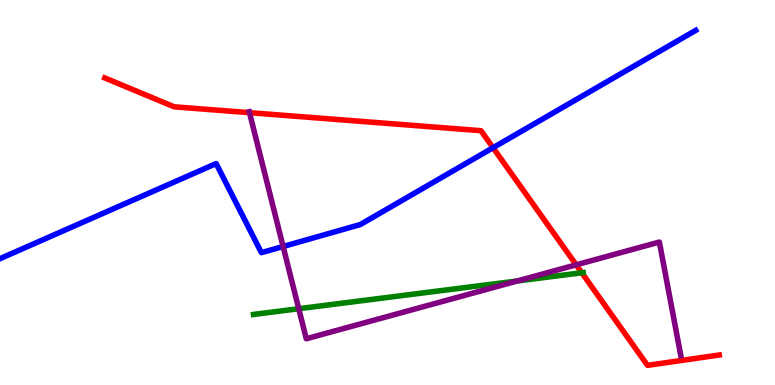[{'lines': ['blue', 'red'], 'intersections': [{'x': 6.36, 'y': 6.16}]}, {'lines': ['green', 'red'], 'intersections': [{'x': 7.51, 'y': 2.92}]}, {'lines': ['purple', 'red'], 'intersections': [{'x': 3.22, 'y': 7.07}, {'x': 7.43, 'y': 3.12}]}, {'lines': ['blue', 'green'], 'intersections': []}, {'lines': ['blue', 'purple'], 'intersections': [{'x': 3.65, 'y': 3.6}]}, {'lines': ['green', 'purple'], 'intersections': [{'x': 3.85, 'y': 1.98}, {'x': 6.68, 'y': 2.7}]}]